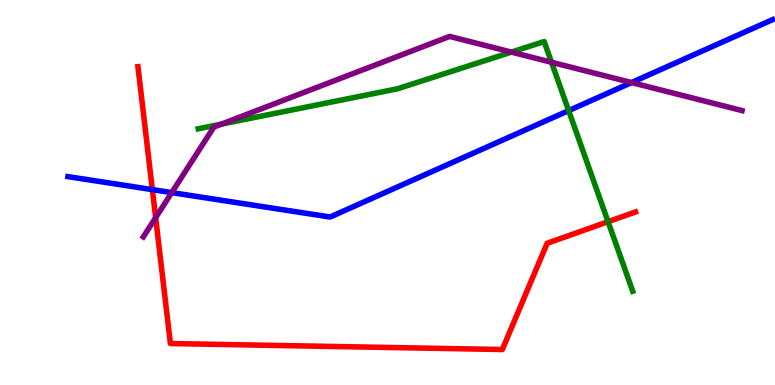[{'lines': ['blue', 'red'], 'intersections': [{'x': 1.97, 'y': 5.07}]}, {'lines': ['green', 'red'], 'intersections': [{'x': 7.85, 'y': 4.24}]}, {'lines': ['purple', 'red'], 'intersections': [{'x': 2.01, 'y': 4.35}]}, {'lines': ['blue', 'green'], 'intersections': [{'x': 7.34, 'y': 7.13}]}, {'lines': ['blue', 'purple'], 'intersections': [{'x': 2.22, 'y': 5.0}, {'x': 8.15, 'y': 7.86}]}, {'lines': ['green', 'purple'], 'intersections': [{'x': 2.86, 'y': 6.78}, {'x': 6.6, 'y': 8.65}, {'x': 7.12, 'y': 8.38}]}]